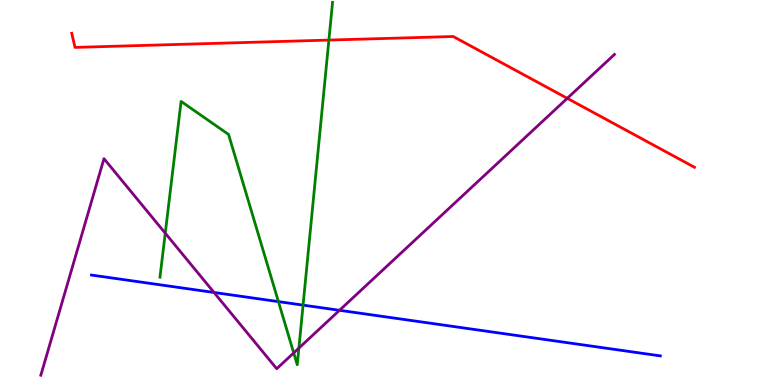[{'lines': ['blue', 'red'], 'intersections': []}, {'lines': ['green', 'red'], 'intersections': [{'x': 4.24, 'y': 8.96}]}, {'lines': ['purple', 'red'], 'intersections': [{'x': 7.32, 'y': 7.45}]}, {'lines': ['blue', 'green'], 'intersections': [{'x': 3.59, 'y': 2.17}, {'x': 3.91, 'y': 2.07}]}, {'lines': ['blue', 'purple'], 'intersections': [{'x': 2.76, 'y': 2.4}, {'x': 4.38, 'y': 1.94}]}, {'lines': ['green', 'purple'], 'intersections': [{'x': 2.13, 'y': 3.94}, {'x': 3.79, 'y': 0.834}, {'x': 3.86, 'y': 0.959}]}]